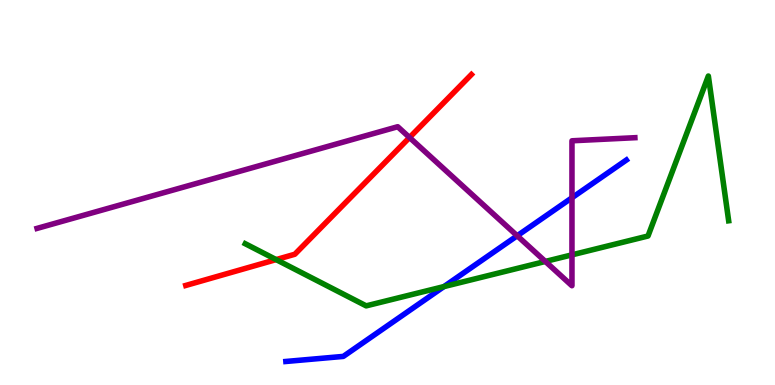[{'lines': ['blue', 'red'], 'intersections': []}, {'lines': ['green', 'red'], 'intersections': [{'x': 3.56, 'y': 3.26}]}, {'lines': ['purple', 'red'], 'intersections': [{'x': 5.28, 'y': 6.43}]}, {'lines': ['blue', 'green'], 'intersections': [{'x': 5.73, 'y': 2.56}]}, {'lines': ['blue', 'purple'], 'intersections': [{'x': 6.67, 'y': 3.88}, {'x': 7.38, 'y': 4.86}]}, {'lines': ['green', 'purple'], 'intersections': [{'x': 7.04, 'y': 3.21}, {'x': 7.38, 'y': 3.38}]}]